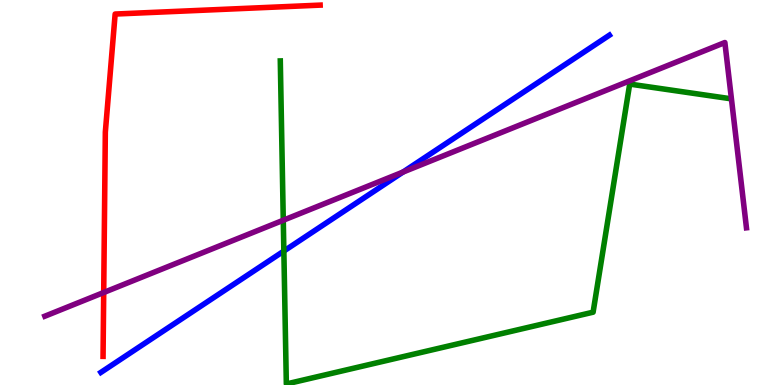[{'lines': ['blue', 'red'], 'intersections': []}, {'lines': ['green', 'red'], 'intersections': []}, {'lines': ['purple', 'red'], 'intersections': [{'x': 1.34, 'y': 2.4}]}, {'lines': ['blue', 'green'], 'intersections': [{'x': 3.66, 'y': 3.48}]}, {'lines': ['blue', 'purple'], 'intersections': [{'x': 5.2, 'y': 5.53}]}, {'lines': ['green', 'purple'], 'intersections': [{'x': 3.66, 'y': 4.28}]}]